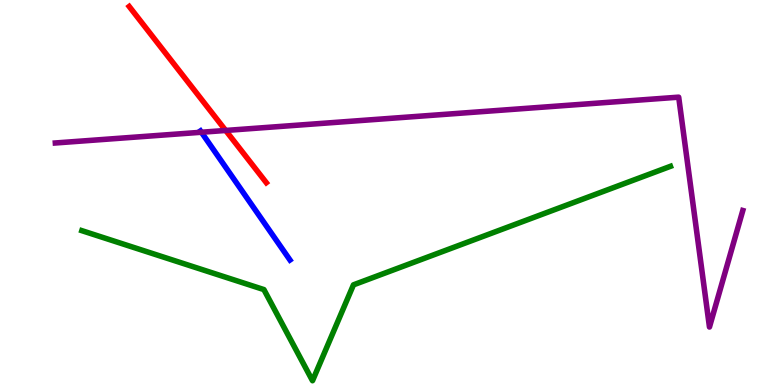[{'lines': ['blue', 'red'], 'intersections': []}, {'lines': ['green', 'red'], 'intersections': []}, {'lines': ['purple', 'red'], 'intersections': [{'x': 2.91, 'y': 6.61}]}, {'lines': ['blue', 'green'], 'intersections': []}, {'lines': ['blue', 'purple'], 'intersections': [{'x': 2.6, 'y': 6.57}]}, {'lines': ['green', 'purple'], 'intersections': []}]